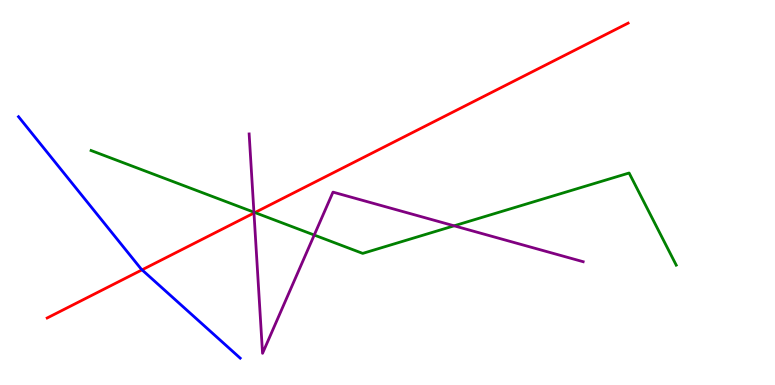[{'lines': ['blue', 'red'], 'intersections': [{'x': 1.83, 'y': 2.99}]}, {'lines': ['green', 'red'], 'intersections': [{'x': 3.29, 'y': 4.48}]}, {'lines': ['purple', 'red'], 'intersections': [{'x': 3.28, 'y': 4.47}]}, {'lines': ['blue', 'green'], 'intersections': []}, {'lines': ['blue', 'purple'], 'intersections': []}, {'lines': ['green', 'purple'], 'intersections': [{'x': 3.28, 'y': 4.49}, {'x': 4.05, 'y': 3.9}, {'x': 5.86, 'y': 4.13}]}]